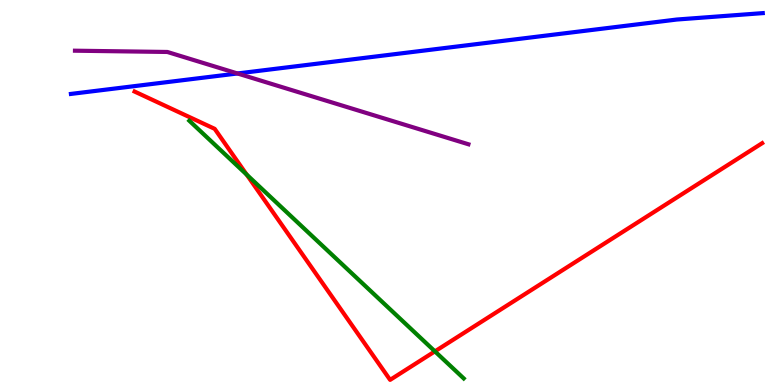[{'lines': ['blue', 'red'], 'intersections': []}, {'lines': ['green', 'red'], 'intersections': [{'x': 3.18, 'y': 5.46}, {'x': 5.61, 'y': 0.874}]}, {'lines': ['purple', 'red'], 'intersections': []}, {'lines': ['blue', 'green'], 'intersections': []}, {'lines': ['blue', 'purple'], 'intersections': [{'x': 3.06, 'y': 8.09}]}, {'lines': ['green', 'purple'], 'intersections': []}]